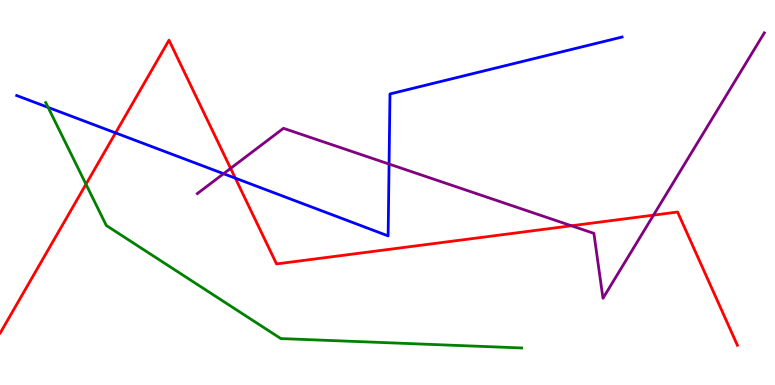[{'lines': ['blue', 'red'], 'intersections': [{'x': 1.49, 'y': 6.55}, {'x': 3.04, 'y': 5.37}]}, {'lines': ['green', 'red'], 'intersections': [{'x': 1.11, 'y': 5.21}]}, {'lines': ['purple', 'red'], 'intersections': [{'x': 2.98, 'y': 5.63}, {'x': 7.37, 'y': 4.14}, {'x': 8.43, 'y': 4.41}]}, {'lines': ['blue', 'green'], 'intersections': [{'x': 0.621, 'y': 7.21}]}, {'lines': ['blue', 'purple'], 'intersections': [{'x': 2.88, 'y': 5.49}, {'x': 5.02, 'y': 5.74}]}, {'lines': ['green', 'purple'], 'intersections': []}]